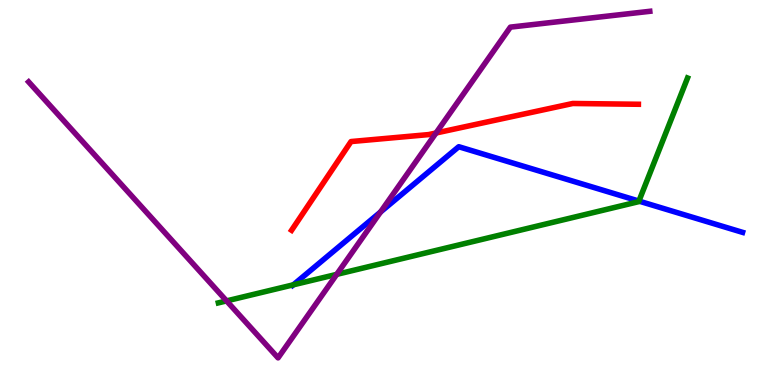[{'lines': ['blue', 'red'], 'intersections': []}, {'lines': ['green', 'red'], 'intersections': []}, {'lines': ['purple', 'red'], 'intersections': [{'x': 5.63, 'y': 6.55}]}, {'lines': ['blue', 'green'], 'intersections': [{'x': 3.78, 'y': 2.6}, {'x': 8.24, 'y': 4.78}]}, {'lines': ['blue', 'purple'], 'intersections': [{'x': 4.91, 'y': 4.49}]}, {'lines': ['green', 'purple'], 'intersections': [{'x': 2.92, 'y': 2.18}, {'x': 4.34, 'y': 2.87}]}]